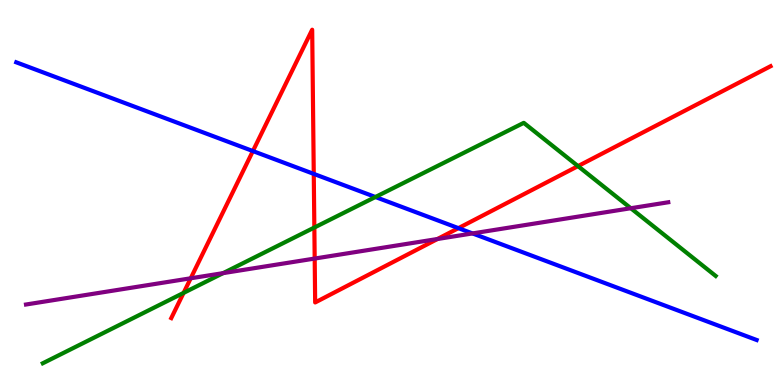[{'lines': ['blue', 'red'], 'intersections': [{'x': 3.26, 'y': 6.08}, {'x': 4.05, 'y': 5.48}, {'x': 5.92, 'y': 4.07}]}, {'lines': ['green', 'red'], 'intersections': [{'x': 2.37, 'y': 2.39}, {'x': 4.06, 'y': 4.09}, {'x': 7.46, 'y': 5.69}]}, {'lines': ['purple', 'red'], 'intersections': [{'x': 2.46, 'y': 2.77}, {'x': 4.06, 'y': 3.28}, {'x': 5.64, 'y': 3.79}]}, {'lines': ['blue', 'green'], 'intersections': [{'x': 4.84, 'y': 4.88}]}, {'lines': ['blue', 'purple'], 'intersections': [{'x': 6.1, 'y': 3.94}]}, {'lines': ['green', 'purple'], 'intersections': [{'x': 2.88, 'y': 2.91}, {'x': 8.14, 'y': 4.59}]}]